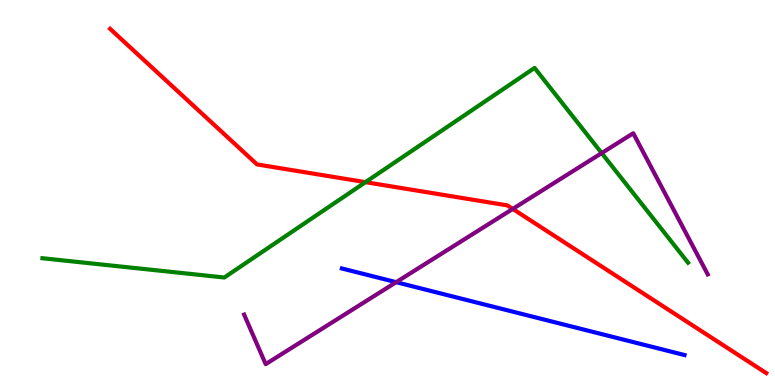[{'lines': ['blue', 'red'], 'intersections': []}, {'lines': ['green', 'red'], 'intersections': [{'x': 4.72, 'y': 5.27}]}, {'lines': ['purple', 'red'], 'intersections': [{'x': 6.62, 'y': 4.57}]}, {'lines': ['blue', 'green'], 'intersections': []}, {'lines': ['blue', 'purple'], 'intersections': [{'x': 5.11, 'y': 2.67}]}, {'lines': ['green', 'purple'], 'intersections': [{'x': 7.76, 'y': 6.02}]}]